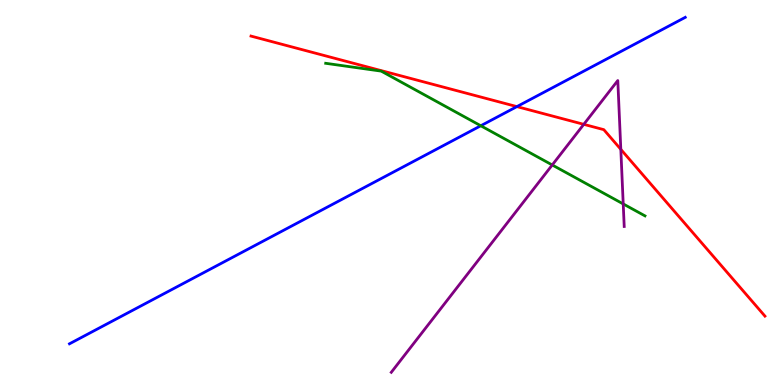[{'lines': ['blue', 'red'], 'intersections': [{'x': 6.67, 'y': 7.23}]}, {'lines': ['green', 'red'], 'intersections': []}, {'lines': ['purple', 'red'], 'intersections': [{'x': 7.53, 'y': 6.77}, {'x': 8.01, 'y': 6.12}]}, {'lines': ['blue', 'green'], 'intersections': [{'x': 6.2, 'y': 6.73}]}, {'lines': ['blue', 'purple'], 'intersections': []}, {'lines': ['green', 'purple'], 'intersections': [{'x': 7.13, 'y': 5.71}, {'x': 8.04, 'y': 4.7}]}]